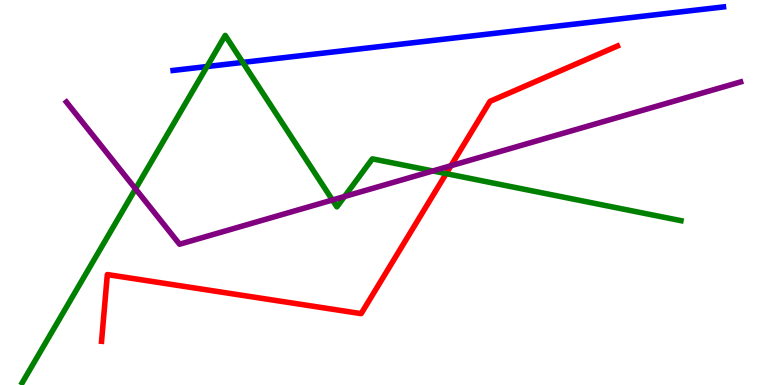[{'lines': ['blue', 'red'], 'intersections': []}, {'lines': ['green', 'red'], 'intersections': [{'x': 5.76, 'y': 5.49}]}, {'lines': ['purple', 'red'], 'intersections': [{'x': 5.82, 'y': 5.7}]}, {'lines': ['blue', 'green'], 'intersections': [{'x': 2.67, 'y': 8.27}, {'x': 3.13, 'y': 8.38}]}, {'lines': ['blue', 'purple'], 'intersections': []}, {'lines': ['green', 'purple'], 'intersections': [{'x': 1.75, 'y': 5.09}, {'x': 4.29, 'y': 4.81}, {'x': 4.45, 'y': 4.9}, {'x': 5.58, 'y': 5.56}]}]